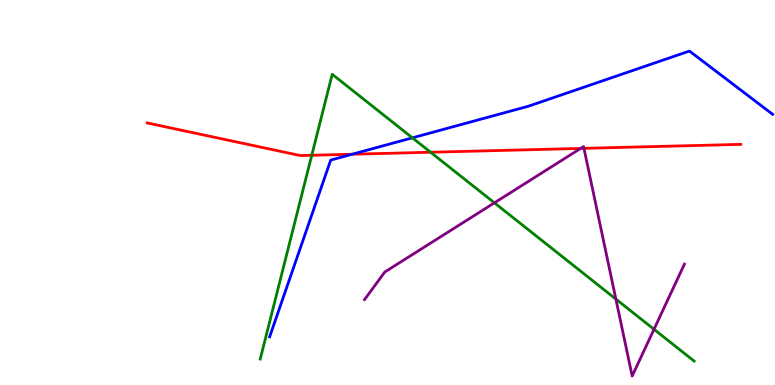[{'lines': ['blue', 'red'], 'intersections': [{'x': 4.54, 'y': 5.99}]}, {'lines': ['green', 'red'], 'intersections': [{'x': 4.02, 'y': 5.97}, {'x': 5.56, 'y': 6.05}]}, {'lines': ['purple', 'red'], 'intersections': [{'x': 7.49, 'y': 6.14}, {'x': 7.53, 'y': 6.15}]}, {'lines': ['blue', 'green'], 'intersections': [{'x': 5.32, 'y': 6.42}]}, {'lines': ['blue', 'purple'], 'intersections': []}, {'lines': ['green', 'purple'], 'intersections': [{'x': 6.38, 'y': 4.73}, {'x': 7.95, 'y': 2.23}, {'x': 8.44, 'y': 1.45}]}]